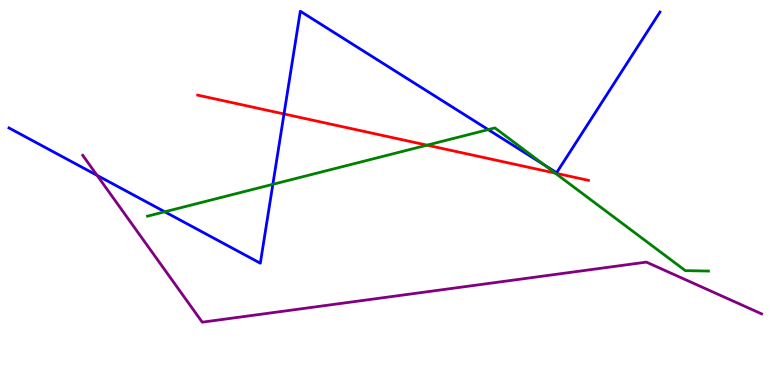[{'lines': ['blue', 'red'], 'intersections': [{'x': 3.66, 'y': 7.04}]}, {'lines': ['green', 'red'], 'intersections': [{'x': 5.51, 'y': 6.23}, {'x': 7.16, 'y': 5.5}]}, {'lines': ['purple', 'red'], 'intersections': []}, {'lines': ['blue', 'green'], 'intersections': [{'x': 2.13, 'y': 4.5}, {'x': 3.52, 'y': 5.21}, {'x': 6.3, 'y': 6.63}, {'x': 7.02, 'y': 5.71}]}, {'lines': ['blue', 'purple'], 'intersections': [{'x': 1.25, 'y': 5.45}]}, {'lines': ['green', 'purple'], 'intersections': []}]